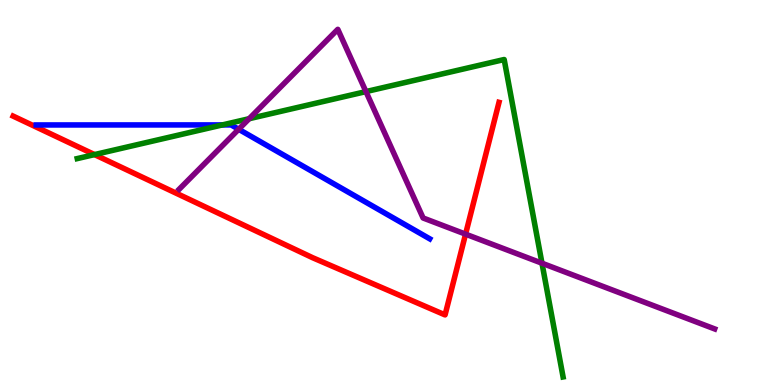[{'lines': ['blue', 'red'], 'intersections': []}, {'lines': ['green', 'red'], 'intersections': [{'x': 1.22, 'y': 5.98}]}, {'lines': ['purple', 'red'], 'intersections': [{'x': 6.01, 'y': 3.92}]}, {'lines': ['blue', 'green'], 'intersections': [{'x': 2.87, 'y': 6.76}]}, {'lines': ['blue', 'purple'], 'intersections': [{'x': 3.08, 'y': 6.64}]}, {'lines': ['green', 'purple'], 'intersections': [{'x': 3.21, 'y': 6.92}, {'x': 4.72, 'y': 7.62}, {'x': 6.99, 'y': 3.16}]}]